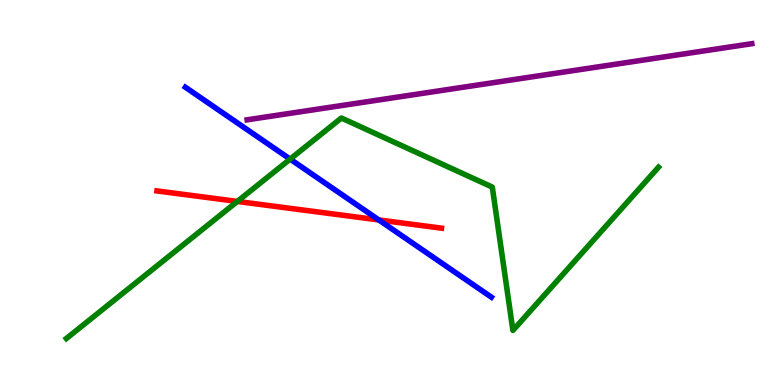[{'lines': ['blue', 'red'], 'intersections': [{'x': 4.89, 'y': 4.29}]}, {'lines': ['green', 'red'], 'intersections': [{'x': 3.06, 'y': 4.77}]}, {'lines': ['purple', 'red'], 'intersections': []}, {'lines': ['blue', 'green'], 'intersections': [{'x': 3.74, 'y': 5.87}]}, {'lines': ['blue', 'purple'], 'intersections': []}, {'lines': ['green', 'purple'], 'intersections': []}]